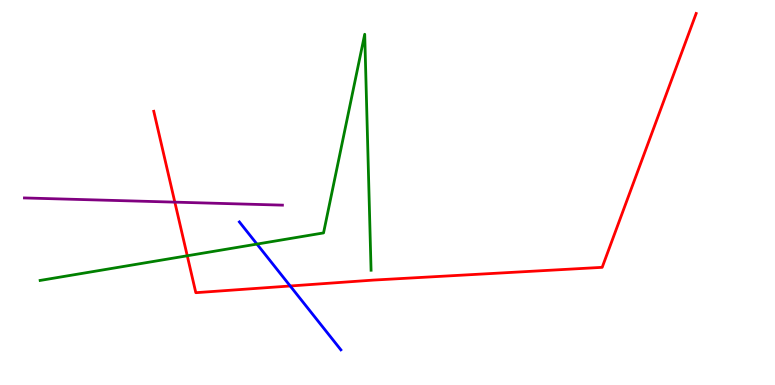[{'lines': ['blue', 'red'], 'intersections': [{'x': 3.74, 'y': 2.57}]}, {'lines': ['green', 'red'], 'intersections': [{'x': 2.42, 'y': 3.36}]}, {'lines': ['purple', 'red'], 'intersections': [{'x': 2.26, 'y': 4.75}]}, {'lines': ['blue', 'green'], 'intersections': [{'x': 3.32, 'y': 3.66}]}, {'lines': ['blue', 'purple'], 'intersections': []}, {'lines': ['green', 'purple'], 'intersections': []}]